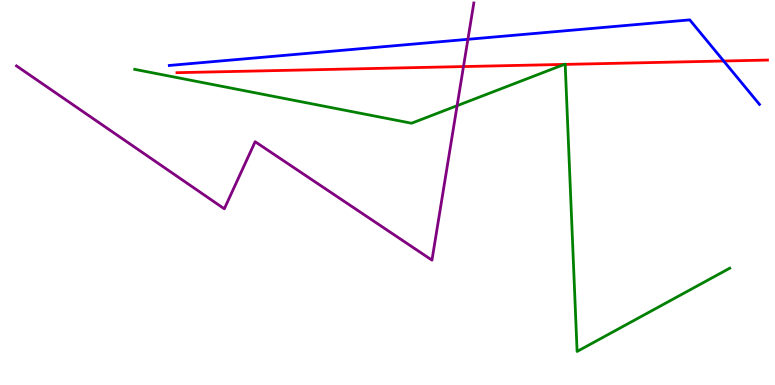[{'lines': ['blue', 'red'], 'intersections': [{'x': 9.34, 'y': 8.42}]}, {'lines': ['green', 'red'], 'intersections': [{'x': 7.28, 'y': 8.33}, {'x': 7.29, 'y': 8.33}]}, {'lines': ['purple', 'red'], 'intersections': [{'x': 5.98, 'y': 8.27}]}, {'lines': ['blue', 'green'], 'intersections': []}, {'lines': ['blue', 'purple'], 'intersections': [{'x': 6.04, 'y': 8.98}]}, {'lines': ['green', 'purple'], 'intersections': [{'x': 5.9, 'y': 7.25}]}]